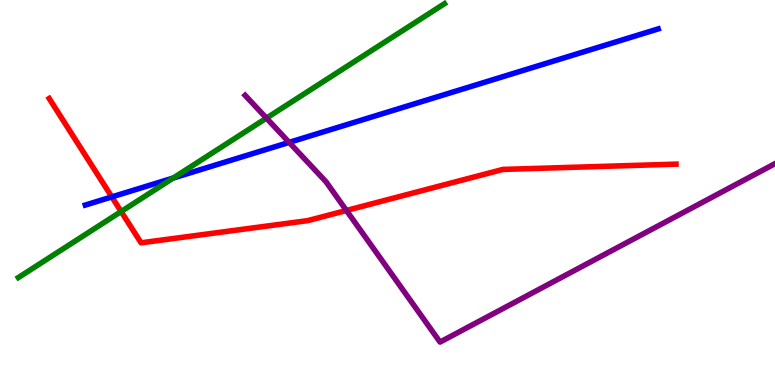[{'lines': ['blue', 'red'], 'intersections': [{'x': 1.44, 'y': 4.89}]}, {'lines': ['green', 'red'], 'intersections': [{'x': 1.56, 'y': 4.51}]}, {'lines': ['purple', 'red'], 'intersections': [{'x': 4.47, 'y': 4.53}]}, {'lines': ['blue', 'green'], 'intersections': [{'x': 2.24, 'y': 5.38}]}, {'lines': ['blue', 'purple'], 'intersections': [{'x': 3.73, 'y': 6.3}]}, {'lines': ['green', 'purple'], 'intersections': [{'x': 3.44, 'y': 6.93}]}]